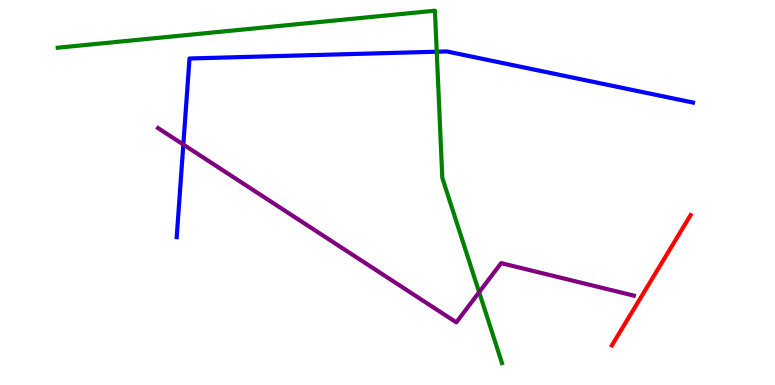[{'lines': ['blue', 'red'], 'intersections': []}, {'lines': ['green', 'red'], 'intersections': []}, {'lines': ['purple', 'red'], 'intersections': []}, {'lines': ['blue', 'green'], 'intersections': [{'x': 5.64, 'y': 8.66}]}, {'lines': ['blue', 'purple'], 'intersections': [{'x': 2.37, 'y': 6.25}]}, {'lines': ['green', 'purple'], 'intersections': [{'x': 6.18, 'y': 2.41}]}]